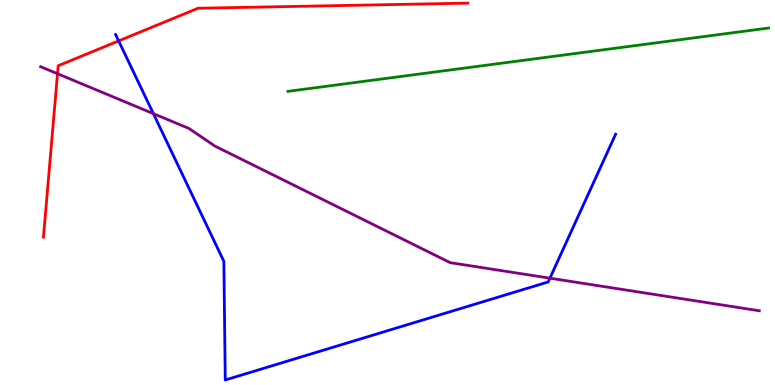[{'lines': ['blue', 'red'], 'intersections': [{'x': 1.53, 'y': 8.94}]}, {'lines': ['green', 'red'], 'intersections': []}, {'lines': ['purple', 'red'], 'intersections': [{'x': 0.742, 'y': 8.09}]}, {'lines': ['blue', 'green'], 'intersections': []}, {'lines': ['blue', 'purple'], 'intersections': [{'x': 1.98, 'y': 7.05}, {'x': 7.1, 'y': 2.77}]}, {'lines': ['green', 'purple'], 'intersections': []}]